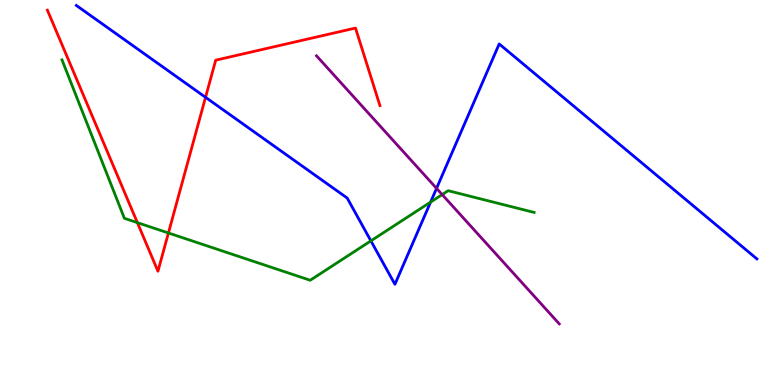[{'lines': ['blue', 'red'], 'intersections': [{'x': 2.65, 'y': 7.47}]}, {'lines': ['green', 'red'], 'intersections': [{'x': 1.77, 'y': 4.22}, {'x': 2.17, 'y': 3.95}]}, {'lines': ['purple', 'red'], 'intersections': []}, {'lines': ['blue', 'green'], 'intersections': [{'x': 4.79, 'y': 3.74}, {'x': 5.56, 'y': 4.75}]}, {'lines': ['blue', 'purple'], 'intersections': [{'x': 5.63, 'y': 5.11}]}, {'lines': ['green', 'purple'], 'intersections': [{'x': 5.71, 'y': 4.95}]}]